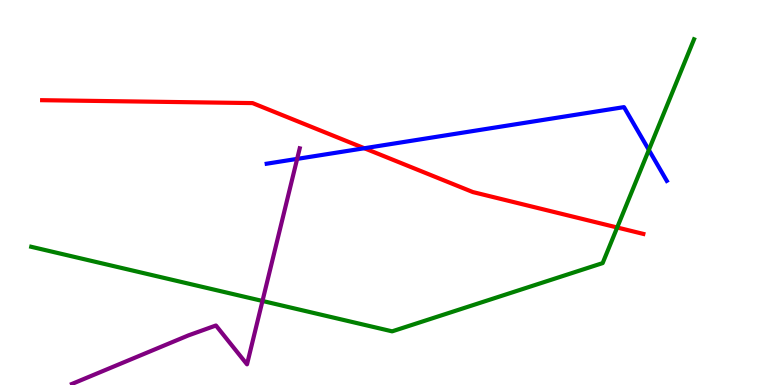[{'lines': ['blue', 'red'], 'intersections': [{'x': 4.7, 'y': 6.15}]}, {'lines': ['green', 'red'], 'intersections': [{'x': 7.96, 'y': 4.09}]}, {'lines': ['purple', 'red'], 'intersections': []}, {'lines': ['blue', 'green'], 'intersections': [{'x': 8.37, 'y': 6.11}]}, {'lines': ['blue', 'purple'], 'intersections': [{'x': 3.83, 'y': 5.87}]}, {'lines': ['green', 'purple'], 'intersections': [{'x': 3.39, 'y': 2.18}]}]